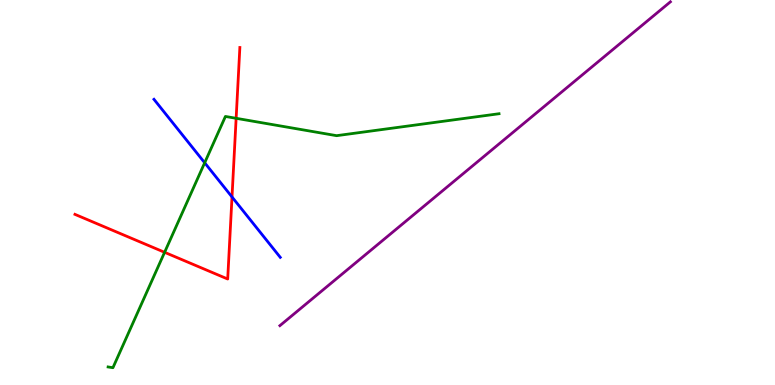[{'lines': ['blue', 'red'], 'intersections': [{'x': 2.99, 'y': 4.88}]}, {'lines': ['green', 'red'], 'intersections': [{'x': 2.12, 'y': 3.45}, {'x': 3.05, 'y': 6.93}]}, {'lines': ['purple', 'red'], 'intersections': []}, {'lines': ['blue', 'green'], 'intersections': [{'x': 2.64, 'y': 5.77}]}, {'lines': ['blue', 'purple'], 'intersections': []}, {'lines': ['green', 'purple'], 'intersections': []}]